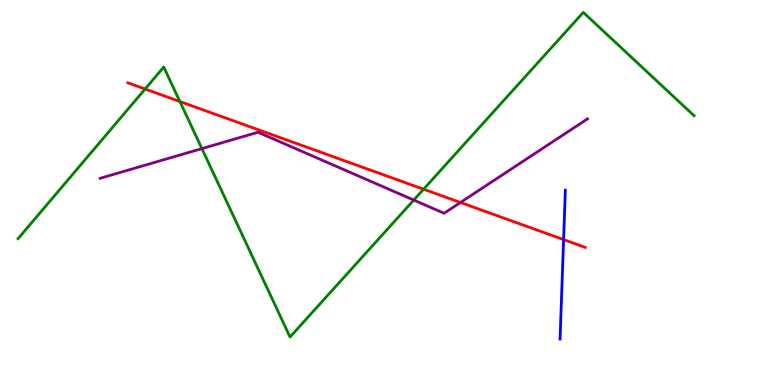[{'lines': ['blue', 'red'], 'intersections': [{'x': 7.27, 'y': 3.78}]}, {'lines': ['green', 'red'], 'intersections': [{'x': 1.87, 'y': 7.69}, {'x': 2.32, 'y': 7.36}, {'x': 5.47, 'y': 5.09}]}, {'lines': ['purple', 'red'], 'intersections': [{'x': 5.94, 'y': 4.74}]}, {'lines': ['blue', 'green'], 'intersections': []}, {'lines': ['blue', 'purple'], 'intersections': []}, {'lines': ['green', 'purple'], 'intersections': [{'x': 2.61, 'y': 6.14}, {'x': 5.34, 'y': 4.8}]}]